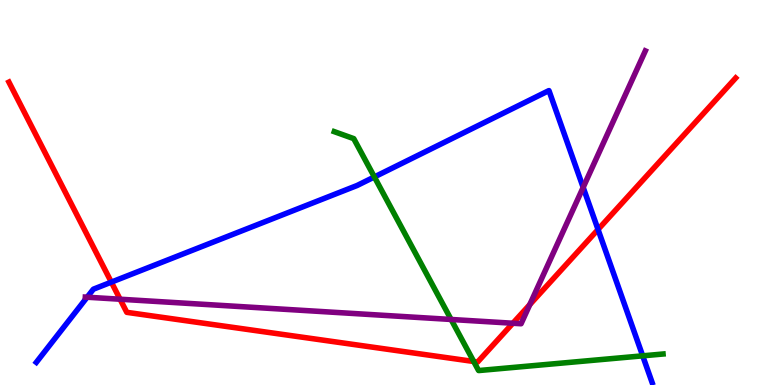[{'lines': ['blue', 'red'], 'intersections': [{'x': 1.44, 'y': 2.67}, {'x': 7.72, 'y': 4.04}]}, {'lines': ['green', 'red'], 'intersections': [{'x': 6.11, 'y': 0.611}]}, {'lines': ['purple', 'red'], 'intersections': [{'x': 1.55, 'y': 2.23}, {'x': 6.62, 'y': 1.6}, {'x': 6.84, 'y': 2.09}]}, {'lines': ['blue', 'green'], 'intersections': [{'x': 4.83, 'y': 5.4}, {'x': 8.29, 'y': 0.758}]}, {'lines': ['blue', 'purple'], 'intersections': [{'x': 1.12, 'y': 2.28}, {'x': 7.52, 'y': 5.13}]}, {'lines': ['green', 'purple'], 'intersections': [{'x': 5.82, 'y': 1.7}]}]